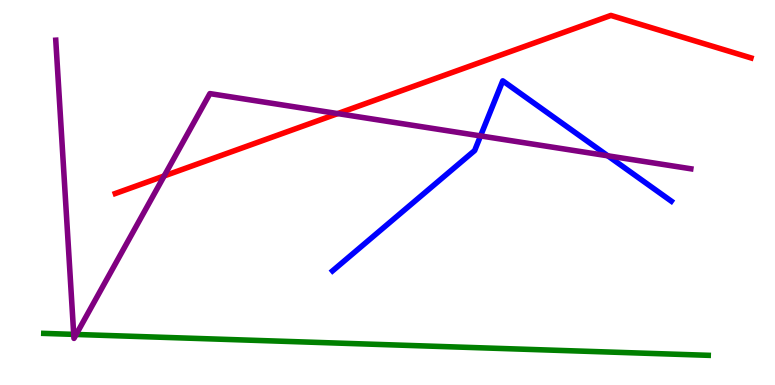[{'lines': ['blue', 'red'], 'intersections': []}, {'lines': ['green', 'red'], 'intersections': []}, {'lines': ['purple', 'red'], 'intersections': [{'x': 2.12, 'y': 5.43}, {'x': 4.36, 'y': 7.05}]}, {'lines': ['blue', 'green'], 'intersections': []}, {'lines': ['blue', 'purple'], 'intersections': [{'x': 6.2, 'y': 6.47}, {'x': 7.84, 'y': 5.95}]}, {'lines': ['green', 'purple'], 'intersections': [{'x': 0.951, 'y': 1.31}, {'x': 0.983, 'y': 1.31}]}]